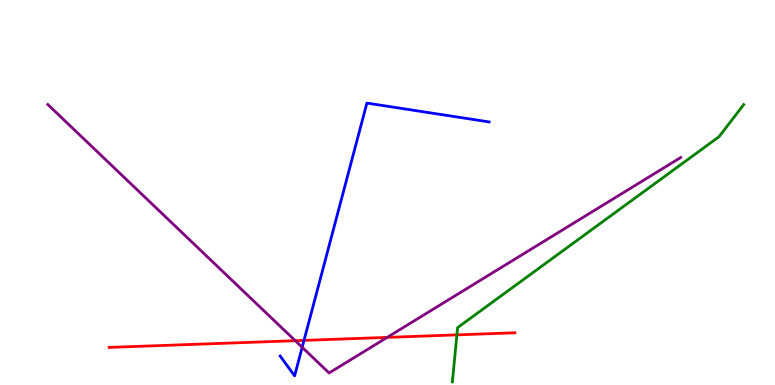[{'lines': ['blue', 'red'], 'intersections': [{'x': 3.92, 'y': 1.16}]}, {'lines': ['green', 'red'], 'intersections': [{'x': 5.9, 'y': 1.3}]}, {'lines': ['purple', 'red'], 'intersections': [{'x': 3.81, 'y': 1.15}, {'x': 5.0, 'y': 1.24}]}, {'lines': ['blue', 'green'], 'intersections': []}, {'lines': ['blue', 'purple'], 'intersections': [{'x': 3.9, 'y': 0.98}]}, {'lines': ['green', 'purple'], 'intersections': []}]